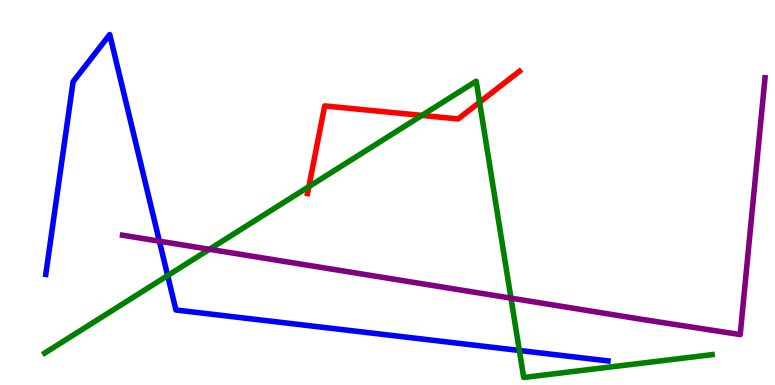[{'lines': ['blue', 'red'], 'intersections': []}, {'lines': ['green', 'red'], 'intersections': [{'x': 3.99, 'y': 5.15}, {'x': 5.44, 'y': 7.0}, {'x': 6.19, 'y': 7.34}]}, {'lines': ['purple', 'red'], 'intersections': []}, {'lines': ['blue', 'green'], 'intersections': [{'x': 2.16, 'y': 2.84}, {'x': 6.7, 'y': 0.897}]}, {'lines': ['blue', 'purple'], 'intersections': [{'x': 2.06, 'y': 3.74}]}, {'lines': ['green', 'purple'], 'intersections': [{'x': 2.7, 'y': 3.53}, {'x': 6.59, 'y': 2.26}]}]